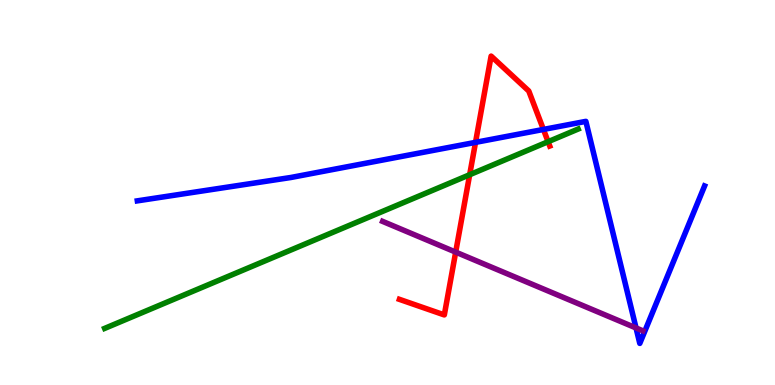[{'lines': ['blue', 'red'], 'intersections': [{'x': 6.14, 'y': 6.3}, {'x': 7.01, 'y': 6.64}]}, {'lines': ['green', 'red'], 'intersections': [{'x': 6.06, 'y': 5.46}, {'x': 7.07, 'y': 6.32}]}, {'lines': ['purple', 'red'], 'intersections': [{'x': 5.88, 'y': 3.45}]}, {'lines': ['blue', 'green'], 'intersections': []}, {'lines': ['blue', 'purple'], 'intersections': [{'x': 8.21, 'y': 1.48}]}, {'lines': ['green', 'purple'], 'intersections': []}]